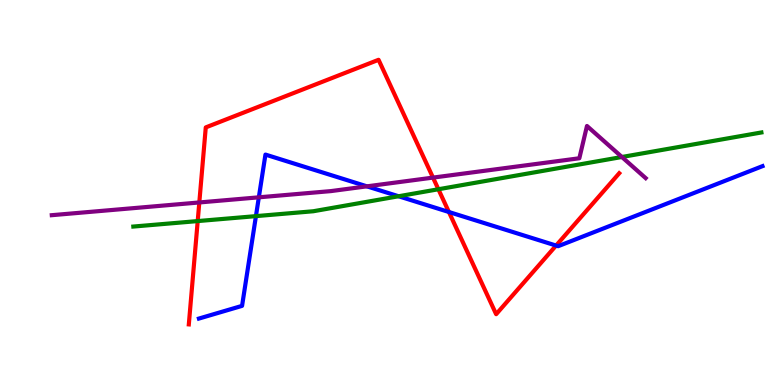[{'lines': ['blue', 'red'], 'intersections': [{'x': 5.79, 'y': 4.49}, {'x': 7.18, 'y': 3.62}]}, {'lines': ['green', 'red'], 'intersections': [{'x': 2.55, 'y': 4.26}, {'x': 5.66, 'y': 5.08}]}, {'lines': ['purple', 'red'], 'intersections': [{'x': 2.57, 'y': 4.74}, {'x': 5.59, 'y': 5.39}]}, {'lines': ['blue', 'green'], 'intersections': [{'x': 3.3, 'y': 4.39}, {'x': 5.14, 'y': 4.9}]}, {'lines': ['blue', 'purple'], 'intersections': [{'x': 3.34, 'y': 4.87}, {'x': 4.73, 'y': 5.16}]}, {'lines': ['green', 'purple'], 'intersections': [{'x': 8.02, 'y': 5.92}]}]